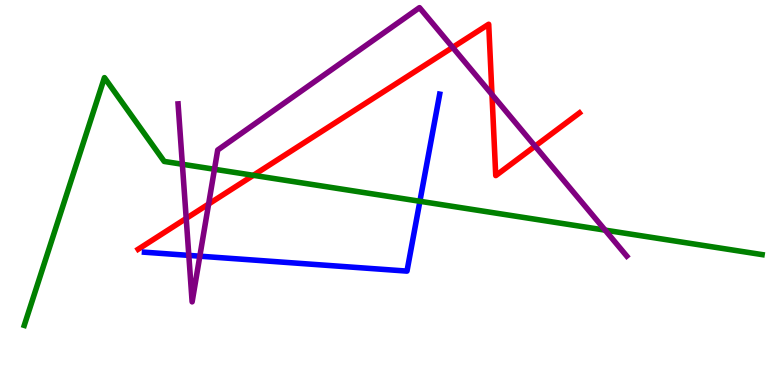[{'lines': ['blue', 'red'], 'intersections': []}, {'lines': ['green', 'red'], 'intersections': [{'x': 3.27, 'y': 5.45}]}, {'lines': ['purple', 'red'], 'intersections': [{'x': 2.4, 'y': 4.33}, {'x': 2.69, 'y': 4.7}, {'x': 5.84, 'y': 8.77}, {'x': 6.35, 'y': 7.54}, {'x': 6.9, 'y': 6.2}]}, {'lines': ['blue', 'green'], 'intersections': [{'x': 5.42, 'y': 4.77}]}, {'lines': ['blue', 'purple'], 'intersections': [{'x': 2.44, 'y': 3.37}, {'x': 2.58, 'y': 3.35}]}, {'lines': ['green', 'purple'], 'intersections': [{'x': 2.35, 'y': 5.73}, {'x': 2.77, 'y': 5.6}, {'x': 7.81, 'y': 4.02}]}]